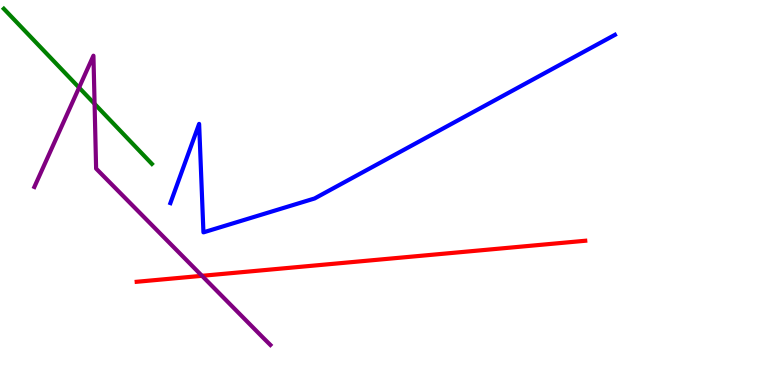[{'lines': ['blue', 'red'], 'intersections': []}, {'lines': ['green', 'red'], 'intersections': []}, {'lines': ['purple', 'red'], 'intersections': [{'x': 2.61, 'y': 2.84}]}, {'lines': ['blue', 'green'], 'intersections': []}, {'lines': ['blue', 'purple'], 'intersections': []}, {'lines': ['green', 'purple'], 'intersections': [{'x': 1.02, 'y': 7.72}, {'x': 1.22, 'y': 7.3}]}]